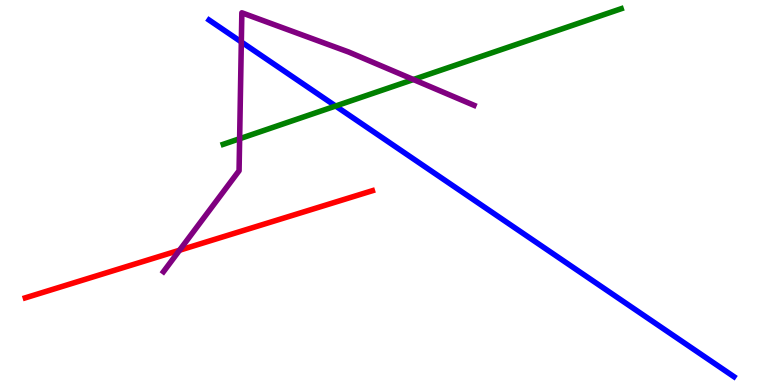[{'lines': ['blue', 'red'], 'intersections': []}, {'lines': ['green', 'red'], 'intersections': []}, {'lines': ['purple', 'red'], 'intersections': [{'x': 2.32, 'y': 3.5}]}, {'lines': ['blue', 'green'], 'intersections': [{'x': 4.33, 'y': 7.25}]}, {'lines': ['blue', 'purple'], 'intersections': [{'x': 3.11, 'y': 8.91}]}, {'lines': ['green', 'purple'], 'intersections': [{'x': 3.09, 'y': 6.4}, {'x': 5.33, 'y': 7.93}]}]